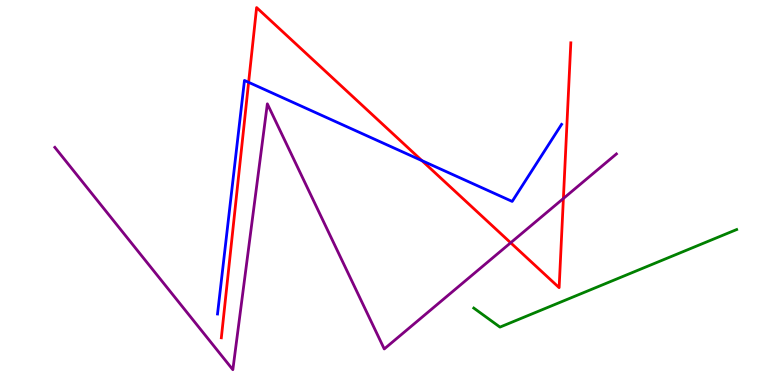[{'lines': ['blue', 'red'], 'intersections': [{'x': 3.21, 'y': 7.86}, {'x': 5.44, 'y': 5.83}]}, {'lines': ['green', 'red'], 'intersections': []}, {'lines': ['purple', 'red'], 'intersections': [{'x': 6.59, 'y': 3.69}, {'x': 7.27, 'y': 4.84}]}, {'lines': ['blue', 'green'], 'intersections': []}, {'lines': ['blue', 'purple'], 'intersections': []}, {'lines': ['green', 'purple'], 'intersections': []}]